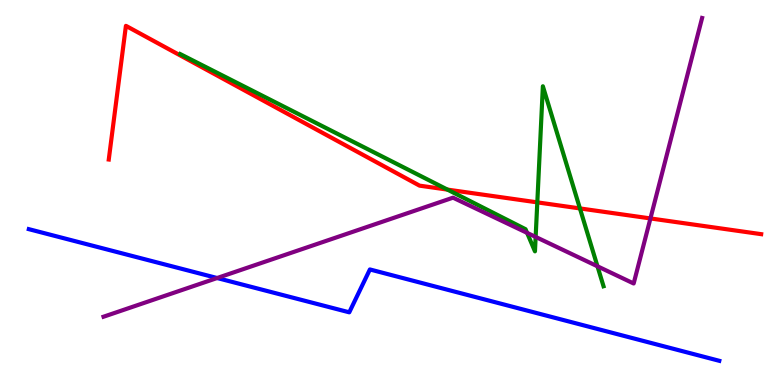[{'lines': ['blue', 'red'], 'intersections': []}, {'lines': ['green', 'red'], 'intersections': [{'x': 5.77, 'y': 5.08}, {'x': 6.93, 'y': 4.74}, {'x': 7.48, 'y': 4.59}]}, {'lines': ['purple', 'red'], 'intersections': [{'x': 8.39, 'y': 4.33}]}, {'lines': ['blue', 'green'], 'intersections': []}, {'lines': ['blue', 'purple'], 'intersections': [{'x': 2.8, 'y': 2.78}]}, {'lines': ['green', 'purple'], 'intersections': [{'x': 6.8, 'y': 3.95}, {'x': 6.91, 'y': 3.85}, {'x': 7.71, 'y': 3.08}]}]